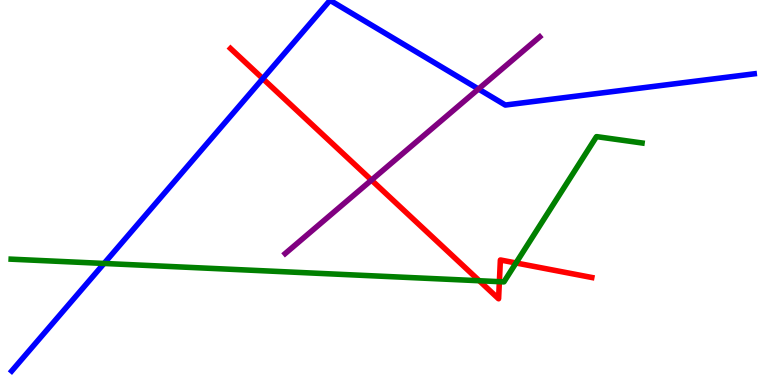[{'lines': ['blue', 'red'], 'intersections': [{'x': 3.39, 'y': 7.96}]}, {'lines': ['green', 'red'], 'intersections': [{'x': 6.18, 'y': 2.71}, {'x': 6.44, 'y': 2.68}, {'x': 6.66, 'y': 3.17}]}, {'lines': ['purple', 'red'], 'intersections': [{'x': 4.79, 'y': 5.32}]}, {'lines': ['blue', 'green'], 'intersections': [{'x': 1.34, 'y': 3.16}]}, {'lines': ['blue', 'purple'], 'intersections': [{'x': 6.17, 'y': 7.69}]}, {'lines': ['green', 'purple'], 'intersections': []}]